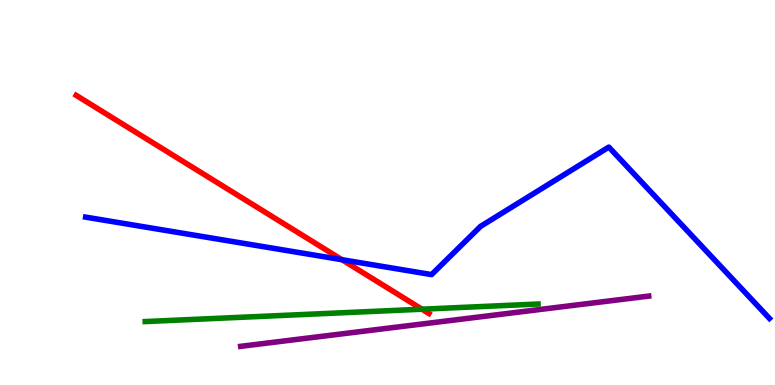[{'lines': ['blue', 'red'], 'intersections': [{'x': 4.41, 'y': 3.25}]}, {'lines': ['green', 'red'], 'intersections': [{'x': 5.45, 'y': 1.97}]}, {'lines': ['purple', 'red'], 'intersections': []}, {'lines': ['blue', 'green'], 'intersections': []}, {'lines': ['blue', 'purple'], 'intersections': []}, {'lines': ['green', 'purple'], 'intersections': []}]